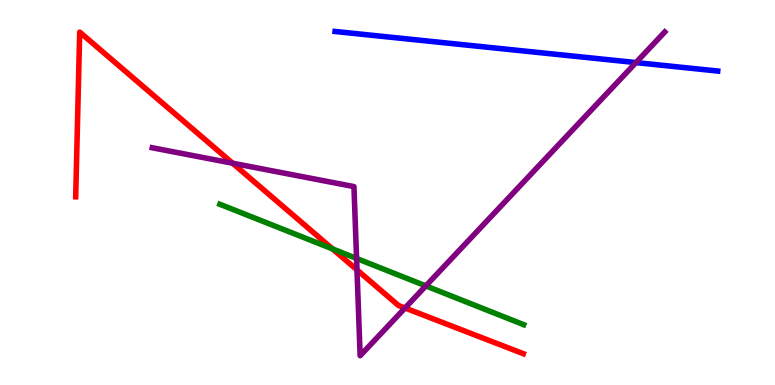[{'lines': ['blue', 'red'], 'intersections': []}, {'lines': ['green', 'red'], 'intersections': [{'x': 4.29, 'y': 3.53}]}, {'lines': ['purple', 'red'], 'intersections': [{'x': 3.0, 'y': 5.76}, {'x': 4.61, 'y': 2.99}, {'x': 5.23, 'y': 2.0}]}, {'lines': ['blue', 'green'], 'intersections': []}, {'lines': ['blue', 'purple'], 'intersections': [{'x': 8.21, 'y': 8.37}]}, {'lines': ['green', 'purple'], 'intersections': [{'x': 4.6, 'y': 3.29}, {'x': 5.49, 'y': 2.57}]}]